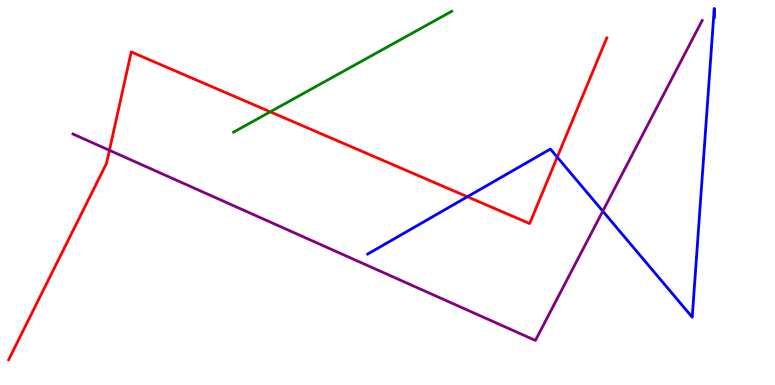[{'lines': ['blue', 'red'], 'intersections': [{'x': 6.03, 'y': 4.89}, {'x': 7.19, 'y': 5.92}]}, {'lines': ['green', 'red'], 'intersections': [{'x': 3.49, 'y': 7.1}]}, {'lines': ['purple', 'red'], 'intersections': [{'x': 1.41, 'y': 6.1}]}, {'lines': ['blue', 'green'], 'intersections': []}, {'lines': ['blue', 'purple'], 'intersections': [{'x': 7.78, 'y': 4.52}]}, {'lines': ['green', 'purple'], 'intersections': []}]